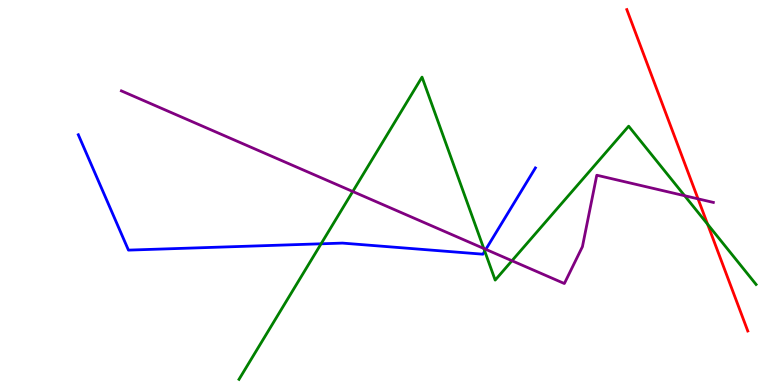[{'lines': ['blue', 'red'], 'intersections': []}, {'lines': ['green', 'red'], 'intersections': [{'x': 9.13, 'y': 4.18}]}, {'lines': ['purple', 'red'], 'intersections': [{'x': 9.01, 'y': 4.84}]}, {'lines': ['blue', 'green'], 'intersections': [{'x': 4.14, 'y': 3.67}, {'x': 6.25, 'y': 3.48}]}, {'lines': ['blue', 'purple'], 'intersections': [{'x': 6.27, 'y': 3.52}]}, {'lines': ['green', 'purple'], 'intersections': [{'x': 4.55, 'y': 5.03}, {'x': 6.24, 'y': 3.55}, {'x': 6.61, 'y': 3.23}, {'x': 8.83, 'y': 4.92}]}]